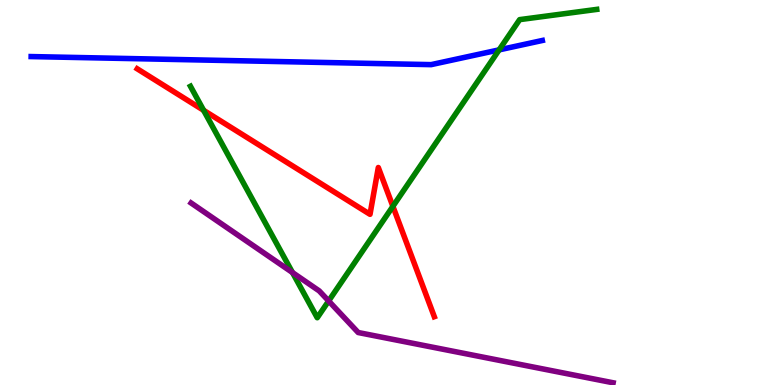[{'lines': ['blue', 'red'], 'intersections': []}, {'lines': ['green', 'red'], 'intersections': [{'x': 2.63, 'y': 7.13}, {'x': 5.07, 'y': 4.64}]}, {'lines': ['purple', 'red'], 'intersections': []}, {'lines': ['blue', 'green'], 'intersections': [{'x': 6.44, 'y': 8.7}]}, {'lines': ['blue', 'purple'], 'intersections': []}, {'lines': ['green', 'purple'], 'intersections': [{'x': 3.77, 'y': 2.92}, {'x': 4.24, 'y': 2.18}]}]